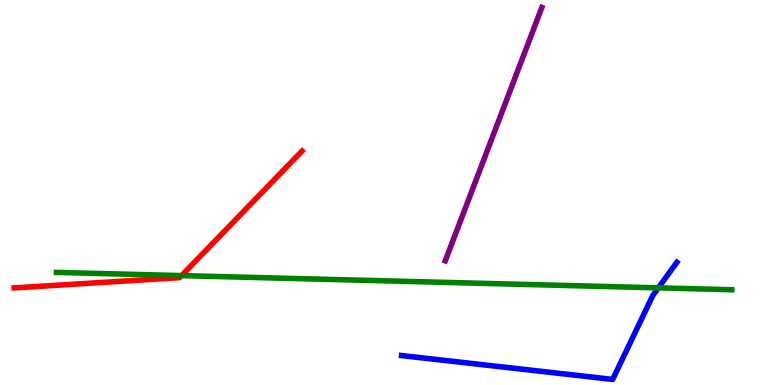[{'lines': ['blue', 'red'], 'intersections': []}, {'lines': ['green', 'red'], 'intersections': [{'x': 2.34, 'y': 2.84}]}, {'lines': ['purple', 'red'], 'intersections': []}, {'lines': ['blue', 'green'], 'intersections': [{'x': 8.49, 'y': 2.52}]}, {'lines': ['blue', 'purple'], 'intersections': []}, {'lines': ['green', 'purple'], 'intersections': []}]